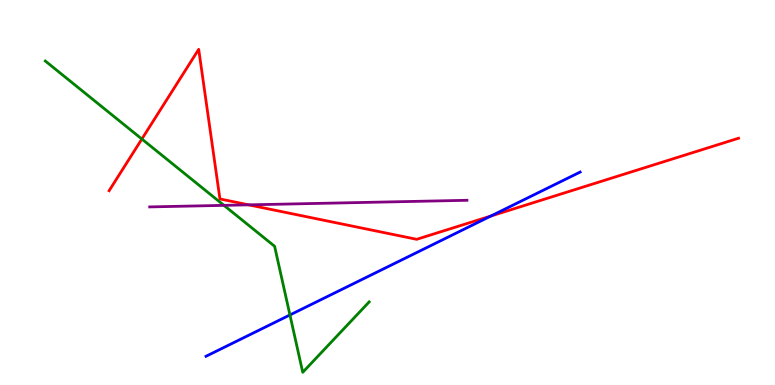[{'lines': ['blue', 'red'], 'intersections': [{'x': 6.33, 'y': 4.39}]}, {'lines': ['green', 'red'], 'intersections': [{'x': 1.83, 'y': 6.39}]}, {'lines': ['purple', 'red'], 'intersections': [{'x': 3.21, 'y': 4.68}]}, {'lines': ['blue', 'green'], 'intersections': [{'x': 3.74, 'y': 1.82}]}, {'lines': ['blue', 'purple'], 'intersections': []}, {'lines': ['green', 'purple'], 'intersections': [{'x': 2.89, 'y': 4.67}]}]